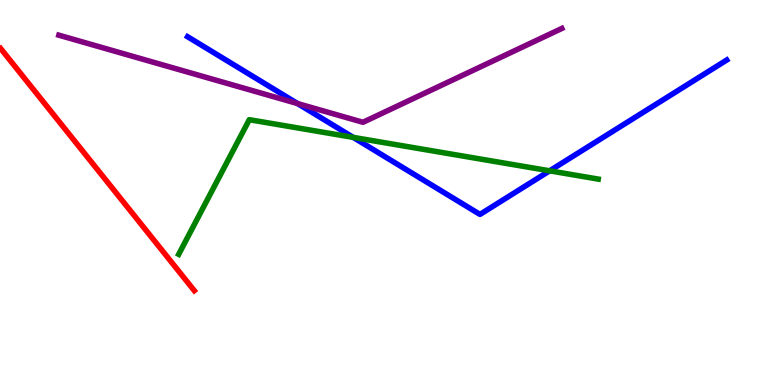[{'lines': ['blue', 'red'], 'intersections': []}, {'lines': ['green', 'red'], 'intersections': []}, {'lines': ['purple', 'red'], 'intersections': []}, {'lines': ['blue', 'green'], 'intersections': [{'x': 4.56, 'y': 6.43}, {'x': 7.09, 'y': 5.56}]}, {'lines': ['blue', 'purple'], 'intersections': [{'x': 3.84, 'y': 7.31}]}, {'lines': ['green', 'purple'], 'intersections': []}]